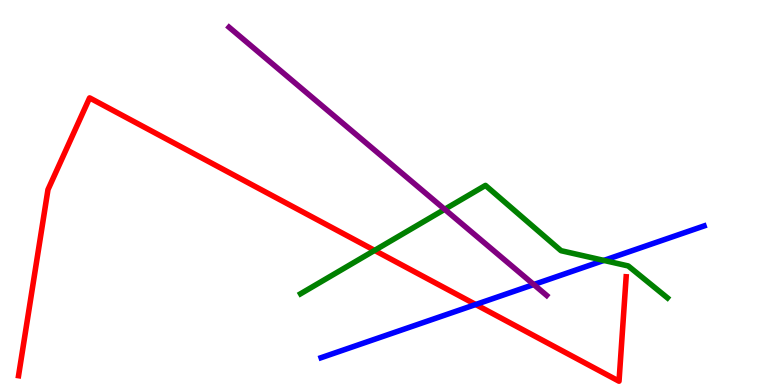[{'lines': ['blue', 'red'], 'intersections': [{'x': 6.14, 'y': 2.09}]}, {'lines': ['green', 'red'], 'intersections': [{'x': 4.83, 'y': 3.5}]}, {'lines': ['purple', 'red'], 'intersections': []}, {'lines': ['blue', 'green'], 'intersections': [{'x': 7.79, 'y': 3.24}]}, {'lines': ['blue', 'purple'], 'intersections': [{'x': 6.89, 'y': 2.61}]}, {'lines': ['green', 'purple'], 'intersections': [{'x': 5.74, 'y': 4.56}]}]